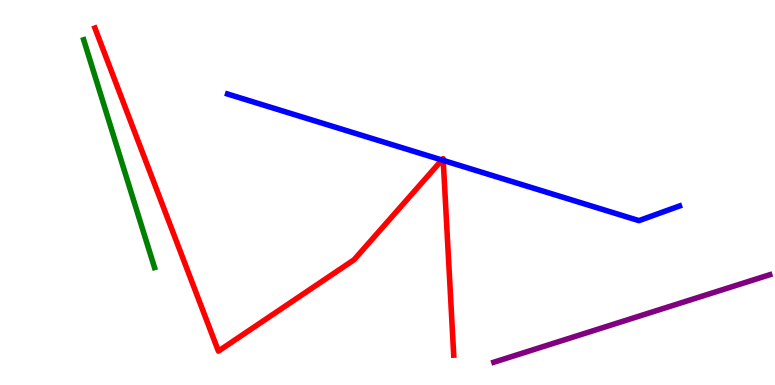[{'lines': ['blue', 'red'], 'intersections': [{'x': 5.7, 'y': 5.84}, {'x': 5.72, 'y': 5.83}]}, {'lines': ['green', 'red'], 'intersections': []}, {'lines': ['purple', 'red'], 'intersections': []}, {'lines': ['blue', 'green'], 'intersections': []}, {'lines': ['blue', 'purple'], 'intersections': []}, {'lines': ['green', 'purple'], 'intersections': []}]